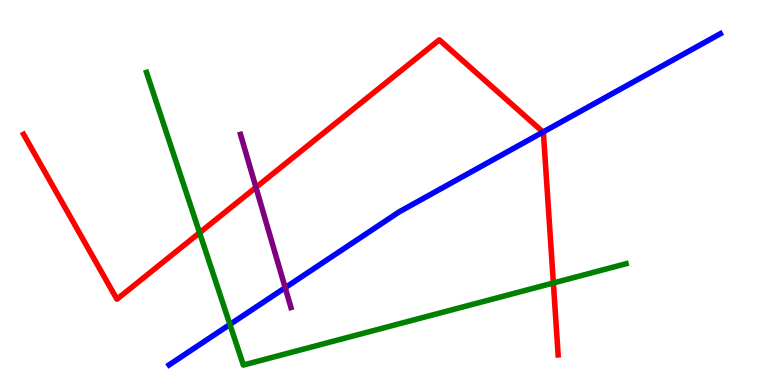[{'lines': ['blue', 'red'], 'intersections': [{'x': 7.01, 'y': 6.57}]}, {'lines': ['green', 'red'], 'intersections': [{'x': 2.58, 'y': 3.96}, {'x': 7.14, 'y': 2.65}]}, {'lines': ['purple', 'red'], 'intersections': [{'x': 3.3, 'y': 5.13}]}, {'lines': ['blue', 'green'], 'intersections': [{'x': 2.97, 'y': 1.57}]}, {'lines': ['blue', 'purple'], 'intersections': [{'x': 3.68, 'y': 2.53}]}, {'lines': ['green', 'purple'], 'intersections': []}]